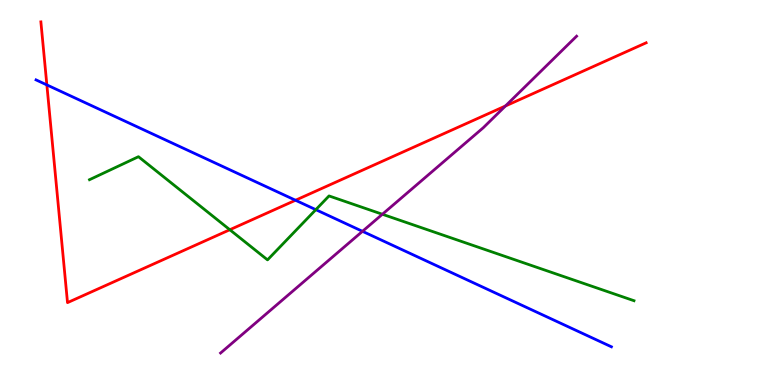[{'lines': ['blue', 'red'], 'intersections': [{'x': 0.605, 'y': 7.79}, {'x': 3.81, 'y': 4.8}]}, {'lines': ['green', 'red'], 'intersections': [{'x': 2.97, 'y': 4.03}]}, {'lines': ['purple', 'red'], 'intersections': [{'x': 6.52, 'y': 7.25}]}, {'lines': ['blue', 'green'], 'intersections': [{'x': 4.08, 'y': 4.55}]}, {'lines': ['blue', 'purple'], 'intersections': [{'x': 4.68, 'y': 3.99}]}, {'lines': ['green', 'purple'], 'intersections': [{'x': 4.93, 'y': 4.43}]}]